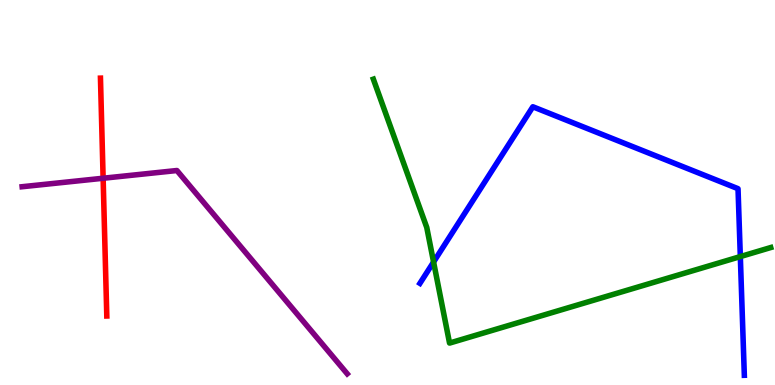[{'lines': ['blue', 'red'], 'intersections': []}, {'lines': ['green', 'red'], 'intersections': []}, {'lines': ['purple', 'red'], 'intersections': [{'x': 1.33, 'y': 5.37}]}, {'lines': ['blue', 'green'], 'intersections': [{'x': 5.59, 'y': 3.19}, {'x': 9.55, 'y': 3.34}]}, {'lines': ['blue', 'purple'], 'intersections': []}, {'lines': ['green', 'purple'], 'intersections': []}]